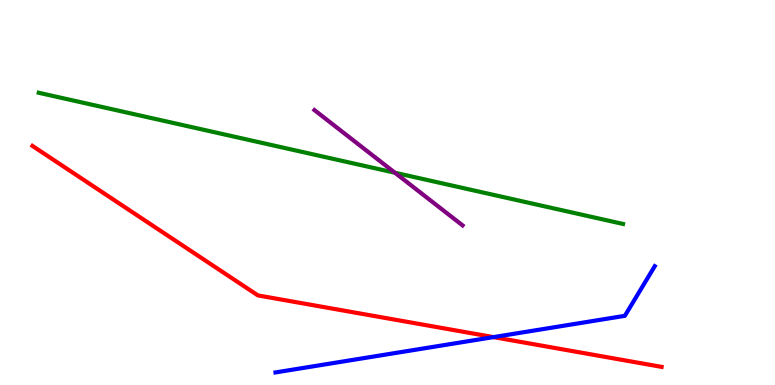[{'lines': ['blue', 'red'], 'intersections': [{'x': 6.37, 'y': 1.24}]}, {'lines': ['green', 'red'], 'intersections': []}, {'lines': ['purple', 'red'], 'intersections': []}, {'lines': ['blue', 'green'], 'intersections': []}, {'lines': ['blue', 'purple'], 'intersections': []}, {'lines': ['green', 'purple'], 'intersections': [{'x': 5.1, 'y': 5.51}]}]